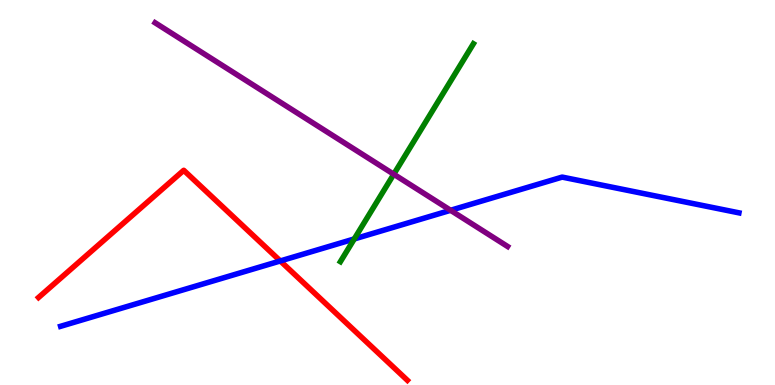[{'lines': ['blue', 'red'], 'intersections': [{'x': 3.62, 'y': 3.22}]}, {'lines': ['green', 'red'], 'intersections': []}, {'lines': ['purple', 'red'], 'intersections': []}, {'lines': ['blue', 'green'], 'intersections': [{'x': 4.57, 'y': 3.79}]}, {'lines': ['blue', 'purple'], 'intersections': [{'x': 5.81, 'y': 4.54}]}, {'lines': ['green', 'purple'], 'intersections': [{'x': 5.08, 'y': 5.47}]}]